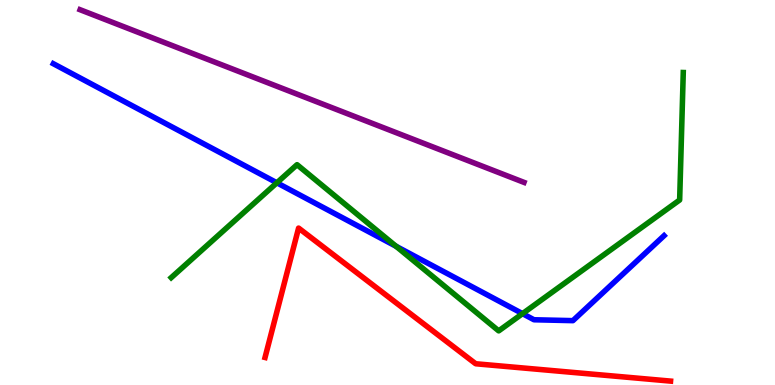[{'lines': ['blue', 'red'], 'intersections': []}, {'lines': ['green', 'red'], 'intersections': []}, {'lines': ['purple', 'red'], 'intersections': []}, {'lines': ['blue', 'green'], 'intersections': [{'x': 3.57, 'y': 5.25}, {'x': 5.11, 'y': 3.6}, {'x': 6.74, 'y': 1.85}]}, {'lines': ['blue', 'purple'], 'intersections': []}, {'lines': ['green', 'purple'], 'intersections': []}]